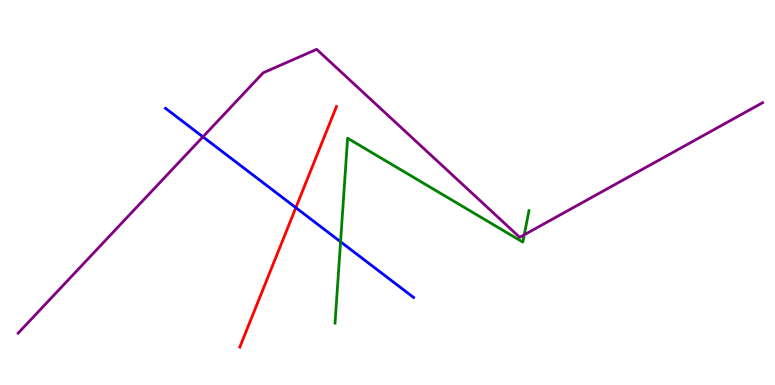[{'lines': ['blue', 'red'], 'intersections': [{'x': 3.82, 'y': 4.61}]}, {'lines': ['green', 'red'], 'intersections': []}, {'lines': ['purple', 'red'], 'intersections': []}, {'lines': ['blue', 'green'], 'intersections': [{'x': 4.39, 'y': 3.72}]}, {'lines': ['blue', 'purple'], 'intersections': [{'x': 2.62, 'y': 6.45}]}, {'lines': ['green', 'purple'], 'intersections': [{'x': 6.76, 'y': 3.9}]}]